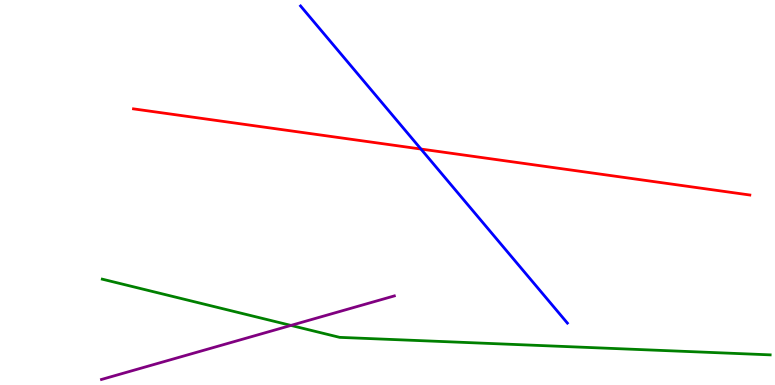[{'lines': ['blue', 'red'], 'intersections': [{'x': 5.43, 'y': 6.13}]}, {'lines': ['green', 'red'], 'intersections': []}, {'lines': ['purple', 'red'], 'intersections': []}, {'lines': ['blue', 'green'], 'intersections': []}, {'lines': ['blue', 'purple'], 'intersections': []}, {'lines': ['green', 'purple'], 'intersections': [{'x': 3.75, 'y': 1.55}]}]